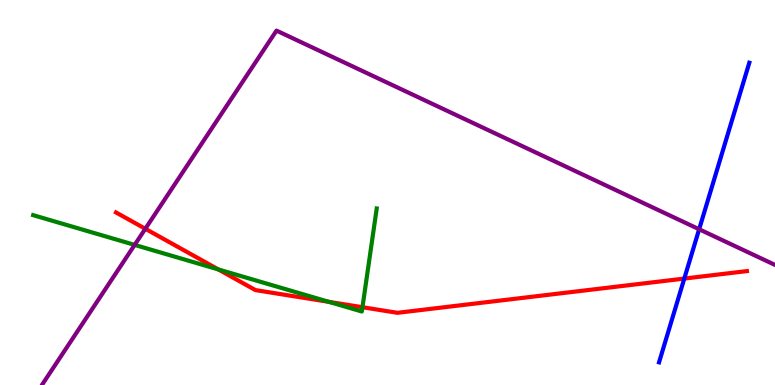[{'lines': ['blue', 'red'], 'intersections': [{'x': 8.83, 'y': 2.76}]}, {'lines': ['green', 'red'], 'intersections': [{'x': 2.82, 'y': 3.0}, {'x': 4.24, 'y': 2.16}, {'x': 4.68, 'y': 2.02}]}, {'lines': ['purple', 'red'], 'intersections': [{'x': 1.88, 'y': 4.06}]}, {'lines': ['blue', 'green'], 'intersections': []}, {'lines': ['blue', 'purple'], 'intersections': [{'x': 9.02, 'y': 4.05}]}, {'lines': ['green', 'purple'], 'intersections': [{'x': 1.74, 'y': 3.64}]}]